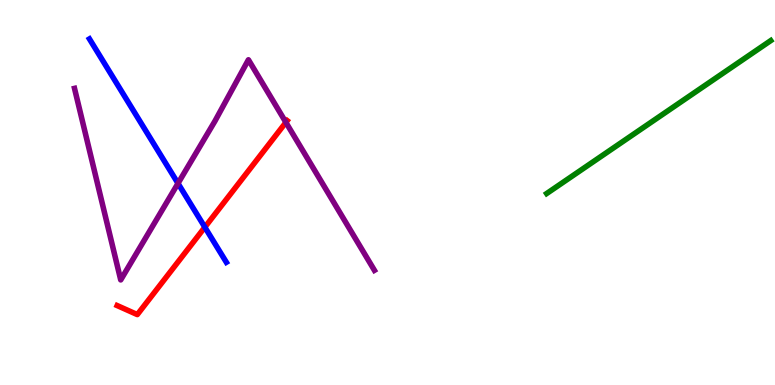[{'lines': ['blue', 'red'], 'intersections': [{'x': 2.64, 'y': 4.1}]}, {'lines': ['green', 'red'], 'intersections': []}, {'lines': ['purple', 'red'], 'intersections': [{'x': 3.69, 'y': 6.82}]}, {'lines': ['blue', 'green'], 'intersections': []}, {'lines': ['blue', 'purple'], 'intersections': [{'x': 2.3, 'y': 5.24}]}, {'lines': ['green', 'purple'], 'intersections': []}]